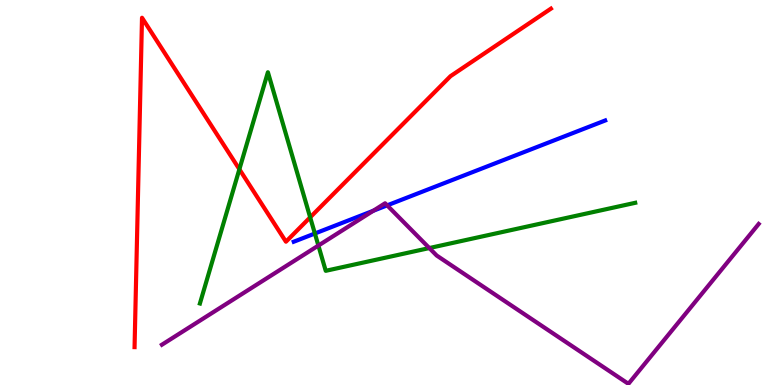[{'lines': ['blue', 'red'], 'intersections': []}, {'lines': ['green', 'red'], 'intersections': [{'x': 3.09, 'y': 5.6}, {'x': 4.0, 'y': 4.35}]}, {'lines': ['purple', 'red'], 'intersections': []}, {'lines': ['blue', 'green'], 'intersections': [{'x': 4.06, 'y': 3.93}]}, {'lines': ['blue', 'purple'], 'intersections': [{'x': 4.82, 'y': 4.53}, {'x': 5.0, 'y': 4.67}]}, {'lines': ['green', 'purple'], 'intersections': [{'x': 4.11, 'y': 3.62}, {'x': 5.54, 'y': 3.56}]}]